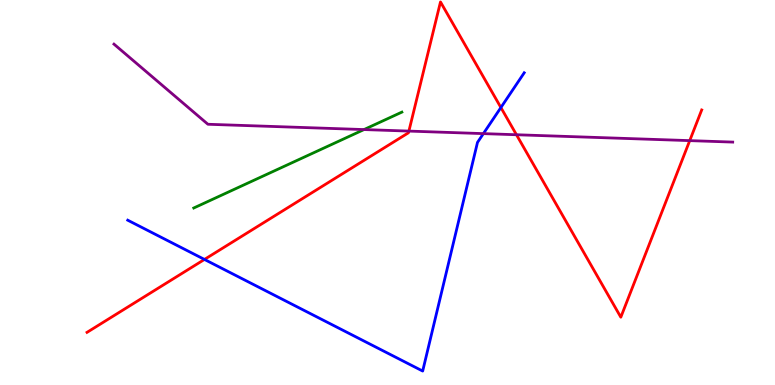[{'lines': ['blue', 'red'], 'intersections': [{'x': 2.64, 'y': 3.26}, {'x': 6.46, 'y': 7.21}]}, {'lines': ['green', 'red'], 'intersections': []}, {'lines': ['purple', 'red'], 'intersections': [{'x': 5.28, 'y': 6.6}, {'x': 6.66, 'y': 6.5}, {'x': 8.9, 'y': 6.35}]}, {'lines': ['blue', 'green'], 'intersections': []}, {'lines': ['blue', 'purple'], 'intersections': [{'x': 6.24, 'y': 6.53}]}, {'lines': ['green', 'purple'], 'intersections': [{'x': 4.7, 'y': 6.63}]}]